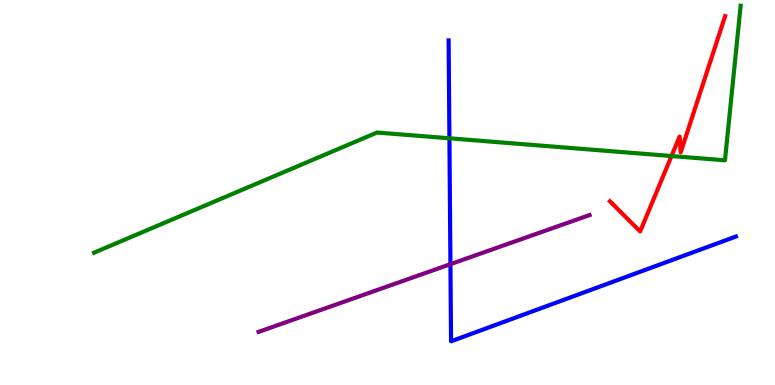[{'lines': ['blue', 'red'], 'intersections': []}, {'lines': ['green', 'red'], 'intersections': [{'x': 8.66, 'y': 5.95}]}, {'lines': ['purple', 'red'], 'intersections': []}, {'lines': ['blue', 'green'], 'intersections': [{'x': 5.8, 'y': 6.41}]}, {'lines': ['blue', 'purple'], 'intersections': [{'x': 5.81, 'y': 3.14}]}, {'lines': ['green', 'purple'], 'intersections': []}]